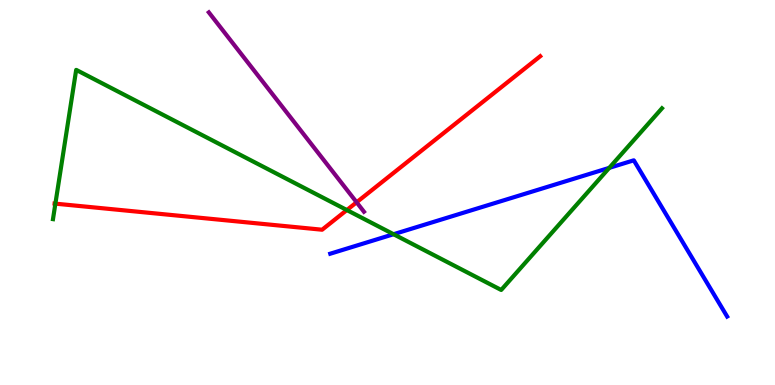[{'lines': ['blue', 'red'], 'intersections': []}, {'lines': ['green', 'red'], 'intersections': [{'x': 0.715, 'y': 4.71}, {'x': 4.48, 'y': 4.54}]}, {'lines': ['purple', 'red'], 'intersections': [{'x': 4.6, 'y': 4.75}]}, {'lines': ['blue', 'green'], 'intersections': [{'x': 5.08, 'y': 3.92}, {'x': 7.86, 'y': 5.64}]}, {'lines': ['blue', 'purple'], 'intersections': []}, {'lines': ['green', 'purple'], 'intersections': []}]